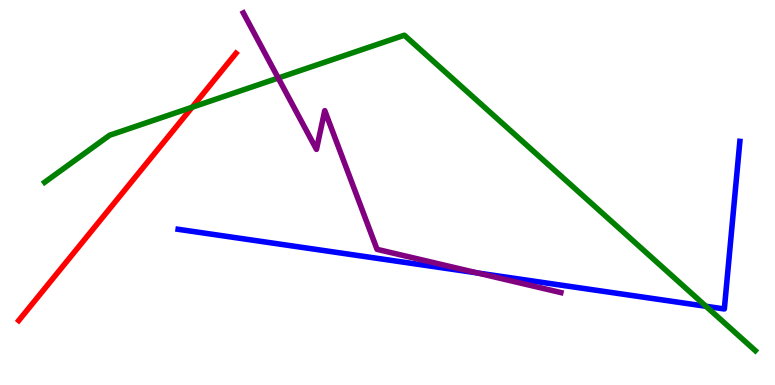[{'lines': ['blue', 'red'], 'intersections': []}, {'lines': ['green', 'red'], 'intersections': [{'x': 2.48, 'y': 7.21}]}, {'lines': ['purple', 'red'], 'intersections': []}, {'lines': ['blue', 'green'], 'intersections': [{'x': 9.11, 'y': 2.04}]}, {'lines': ['blue', 'purple'], 'intersections': [{'x': 6.16, 'y': 2.91}]}, {'lines': ['green', 'purple'], 'intersections': [{'x': 3.59, 'y': 7.97}]}]